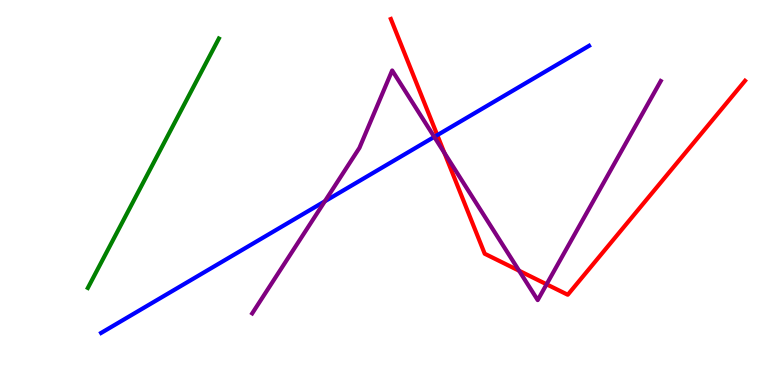[{'lines': ['blue', 'red'], 'intersections': [{'x': 5.64, 'y': 6.49}]}, {'lines': ['green', 'red'], 'intersections': []}, {'lines': ['purple', 'red'], 'intersections': [{'x': 5.73, 'y': 6.03}, {'x': 6.7, 'y': 2.97}, {'x': 7.05, 'y': 2.62}]}, {'lines': ['blue', 'green'], 'intersections': []}, {'lines': ['blue', 'purple'], 'intersections': [{'x': 4.19, 'y': 4.77}, {'x': 5.6, 'y': 6.44}]}, {'lines': ['green', 'purple'], 'intersections': []}]